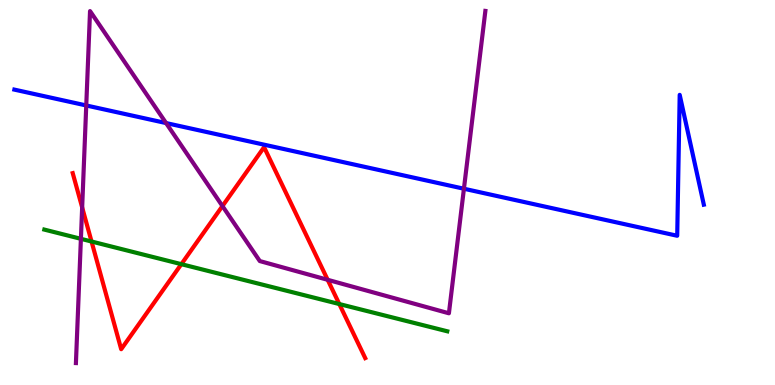[{'lines': ['blue', 'red'], 'intersections': []}, {'lines': ['green', 'red'], 'intersections': [{'x': 1.18, 'y': 3.73}, {'x': 2.34, 'y': 3.14}, {'x': 4.38, 'y': 2.1}]}, {'lines': ['purple', 'red'], 'intersections': [{'x': 1.06, 'y': 4.61}, {'x': 2.87, 'y': 4.65}, {'x': 4.23, 'y': 2.73}]}, {'lines': ['blue', 'green'], 'intersections': []}, {'lines': ['blue', 'purple'], 'intersections': [{'x': 1.11, 'y': 7.26}, {'x': 2.14, 'y': 6.8}, {'x': 5.99, 'y': 5.1}]}, {'lines': ['green', 'purple'], 'intersections': [{'x': 1.04, 'y': 3.8}]}]